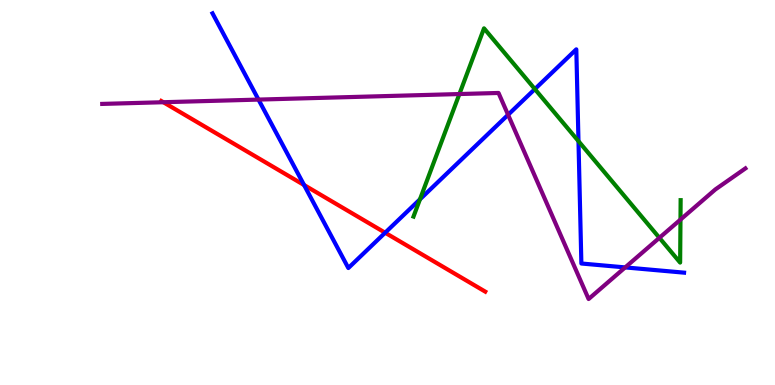[{'lines': ['blue', 'red'], 'intersections': [{'x': 3.92, 'y': 5.19}, {'x': 4.97, 'y': 3.96}]}, {'lines': ['green', 'red'], 'intersections': []}, {'lines': ['purple', 'red'], 'intersections': [{'x': 2.11, 'y': 7.34}]}, {'lines': ['blue', 'green'], 'intersections': [{'x': 5.42, 'y': 4.82}, {'x': 6.9, 'y': 7.69}, {'x': 7.46, 'y': 6.33}]}, {'lines': ['blue', 'purple'], 'intersections': [{'x': 3.34, 'y': 7.41}, {'x': 6.56, 'y': 7.02}, {'x': 8.07, 'y': 3.05}]}, {'lines': ['green', 'purple'], 'intersections': [{'x': 5.93, 'y': 7.56}, {'x': 8.51, 'y': 3.82}, {'x': 8.78, 'y': 4.3}]}]